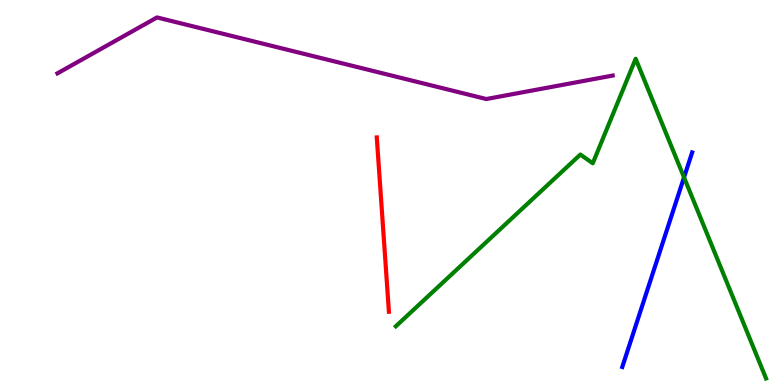[{'lines': ['blue', 'red'], 'intersections': []}, {'lines': ['green', 'red'], 'intersections': []}, {'lines': ['purple', 'red'], 'intersections': []}, {'lines': ['blue', 'green'], 'intersections': [{'x': 8.83, 'y': 5.39}]}, {'lines': ['blue', 'purple'], 'intersections': []}, {'lines': ['green', 'purple'], 'intersections': []}]